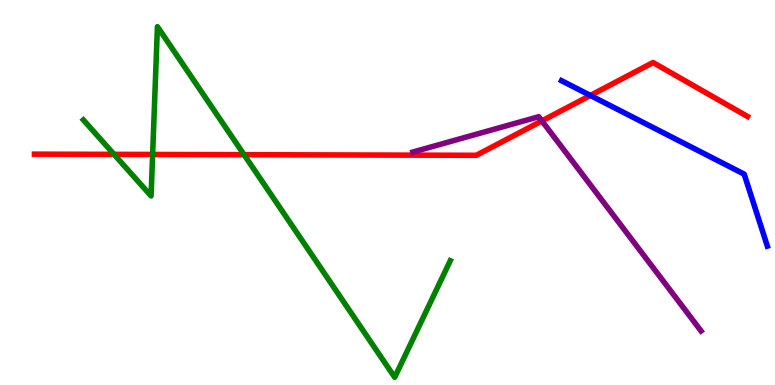[{'lines': ['blue', 'red'], 'intersections': [{'x': 7.62, 'y': 7.52}]}, {'lines': ['green', 'red'], 'intersections': [{'x': 1.47, 'y': 5.99}, {'x': 1.97, 'y': 5.99}, {'x': 3.15, 'y': 5.98}]}, {'lines': ['purple', 'red'], 'intersections': [{'x': 6.99, 'y': 6.86}]}, {'lines': ['blue', 'green'], 'intersections': []}, {'lines': ['blue', 'purple'], 'intersections': []}, {'lines': ['green', 'purple'], 'intersections': []}]